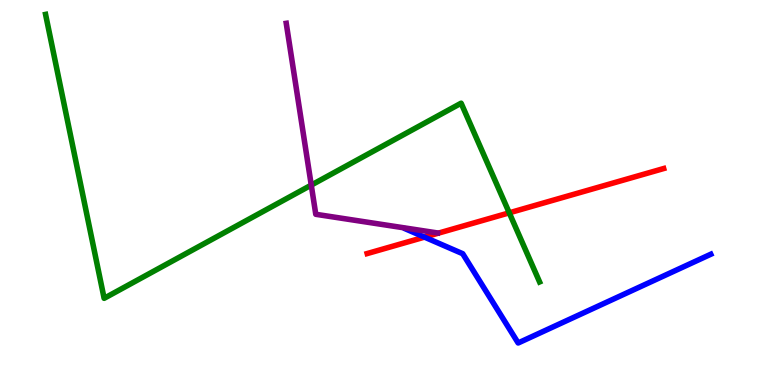[{'lines': ['blue', 'red'], 'intersections': [{'x': 5.48, 'y': 3.84}]}, {'lines': ['green', 'red'], 'intersections': [{'x': 6.57, 'y': 4.47}]}, {'lines': ['purple', 'red'], 'intersections': []}, {'lines': ['blue', 'green'], 'intersections': []}, {'lines': ['blue', 'purple'], 'intersections': []}, {'lines': ['green', 'purple'], 'intersections': [{'x': 4.02, 'y': 5.19}]}]